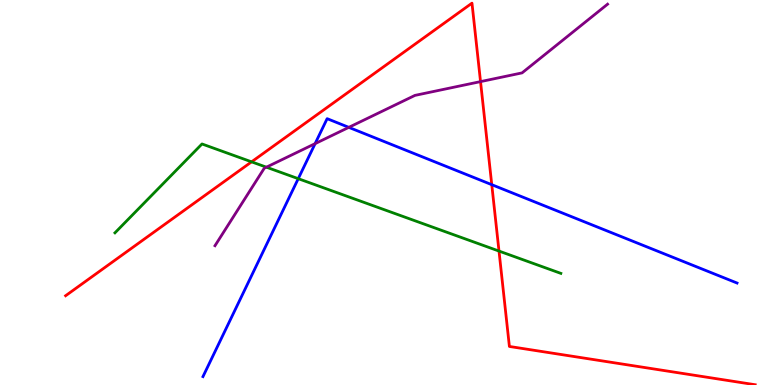[{'lines': ['blue', 'red'], 'intersections': [{'x': 6.35, 'y': 5.2}]}, {'lines': ['green', 'red'], 'intersections': [{'x': 3.25, 'y': 5.8}, {'x': 6.44, 'y': 3.48}]}, {'lines': ['purple', 'red'], 'intersections': [{'x': 6.2, 'y': 7.88}]}, {'lines': ['blue', 'green'], 'intersections': [{'x': 3.85, 'y': 5.36}]}, {'lines': ['blue', 'purple'], 'intersections': [{'x': 4.07, 'y': 6.27}, {'x': 4.5, 'y': 6.69}]}, {'lines': ['green', 'purple'], 'intersections': [{'x': 3.44, 'y': 5.66}]}]